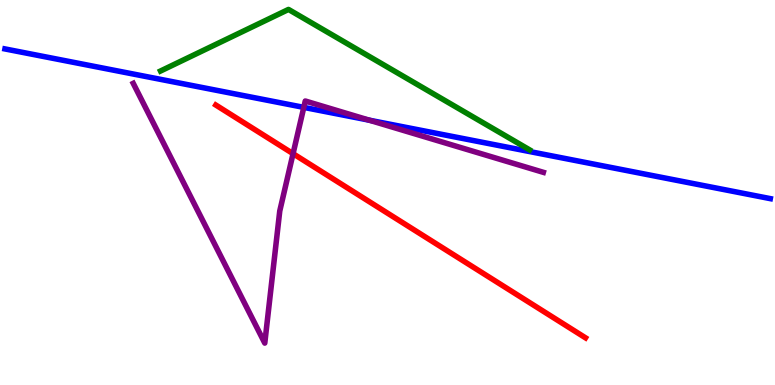[{'lines': ['blue', 'red'], 'intersections': []}, {'lines': ['green', 'red'], 'intersections': []}, {'lines': ['purple', 'red'], 'intersections': [{'x': 3.78, 'y': 6.01}]}, {'lines': ['blue', 'green'], 'intersections': []}, {'lines': ['blue', 'purple'], 'intersections': [{'x': 3.92, 'y': 7.21}, {'x': 4.76, 'y': 6.88}]}, {'lines': ['green', 'purple'], 'intersections': []}]